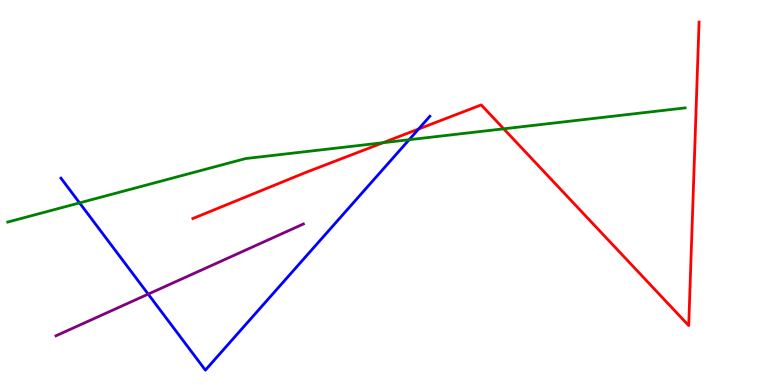[{'lines': ['blue', 'red'], 'intersections': [{'x': 5.4, 'y': 6.65}]}, {'lines': ['green', 'red'], 'intersections': [{'x': 4.94, 'y': 6.29}, {'x': 6.5, 'y': 6.65}]}, {'lines': ['purple', 'red'], 'intersections': []}, {'lines': ['blue', 'green'], 'intersections': [{'x': 1.03, 'y': 4.73}, {'x': 5.28, 'y': 6.37}]}, {'lines': ['blue', 'purple'], 'intersections': [{'x': 1.91, 'y': 2.36}]}, {'lines': ['green', 'purple'], 'intersections': []}]